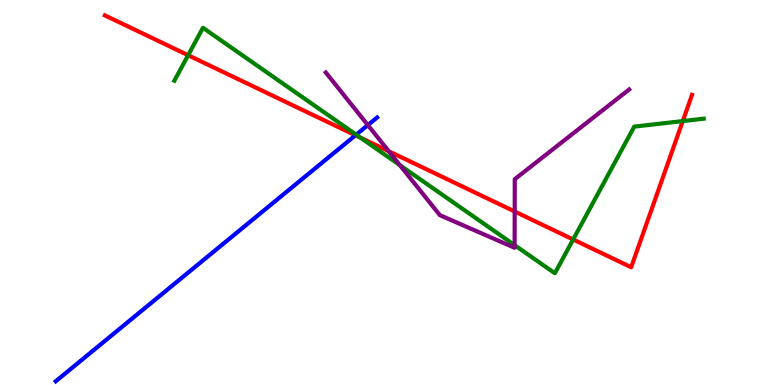[{'lines': ['blue', 'red'], 'intersections': [{'x': 4.59, 'y': 6.49}]}, {'lines': ['green', 'red'], 'intersections': [{'x': 2.43, 'y': 8.57}, {'x': 4.65, 'y': 6.42}, {'x': 7.4, 'y': 3.78}, {'x': 8.81, 'y': 6.86}]}, {'lines': ['purple', 'red'], 'intersections': [{'x': 5.02, 'y': 6.07}, {'x': 6.64, 'y': 4.51}]}, {'lines': ['blue', 'green'], 'intersections': [{'x': 4.6, 'y': 6.5}]}, {'lines': ['blue', 'purple'], 'intersections': [{'x': 4.75, 'y': 6.75}]}, {'lines': ['green', 'purple'], 'intersections': [{'x': 5.16, 'y': 5.71}, {'x': 6.64, 'y': 3.63}]}]